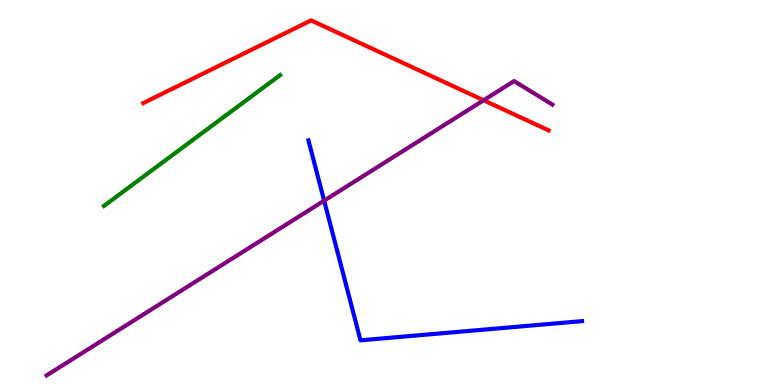[{'lines': ['blue', 'red'], 'intersections': []}, {'lines': ['green', 'red'], 'intersections': []}, {'lines': ['purple', 'red'], 'intersections': [{'x': 6.24, 'y': 7.4}]}, {'lines': ['blue', 'green'], 'intersections': []}, {'lines': ['blue', 'purple'], 'intersections': [{'x': 4.18, 'y': 4.79}]}, {'lines': ['green', 'purple'], 'intersections': []}]